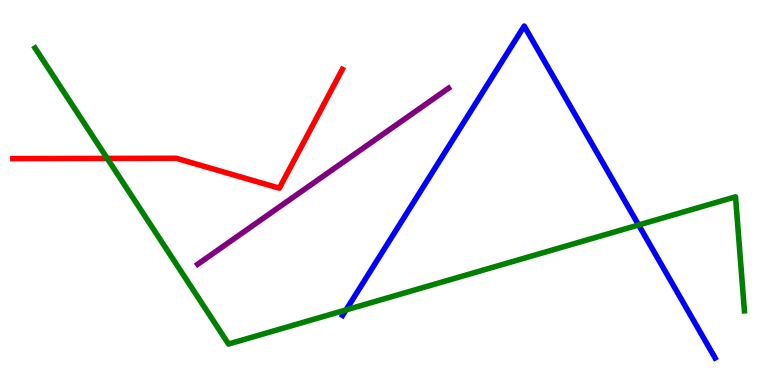[{'lines': ['blue', 'red'], 'intersections': []}, {'lines': ['green', 'red'], 'intersections': [{'x': 1.38, 'y': 5.89}]}, {'lines': ['purple', 'red'], 'intersections': []}, {'lines': ['blue', 'green'], 'intersections': [{'x': 4.47, 'y': 1.95}, {'x': 8.24, 'y': 4.16}]}, {'lines': ['blue', 'purple'], 'intersections': []}, {'lines': ['green', 'purple'], 'intersections': []}]